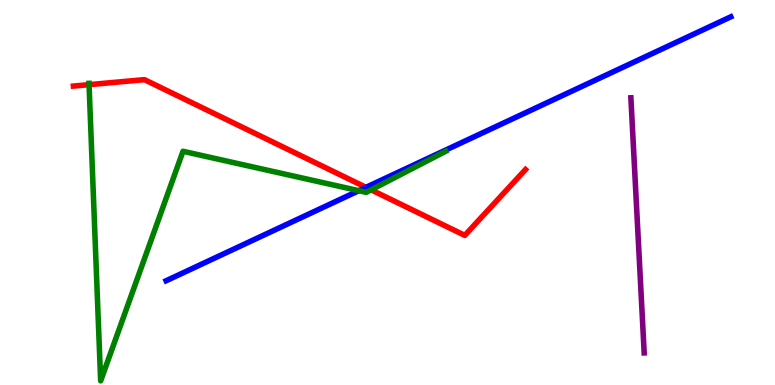[{'lines': ['blue', 'red'], 'intersections': [{'x': 4.72, 'y': 5.13}]}, {'lines': ['green', 'red'], 'intersections': [{'x': 1.15, 'y': 7.8}, {'x': 4.79, 'y': 5.07}]}, {'lines': ['purple', 'red'], 'intersections': []}, {'lines': ['blue', 'green'], 'intersections': [{'x': 4.63, 'y': 5.05}]}, {'lines': ['blue', 'purple'], 'intersections': []}, {'lines': ['green', 'purple'], 'intersections': []}]